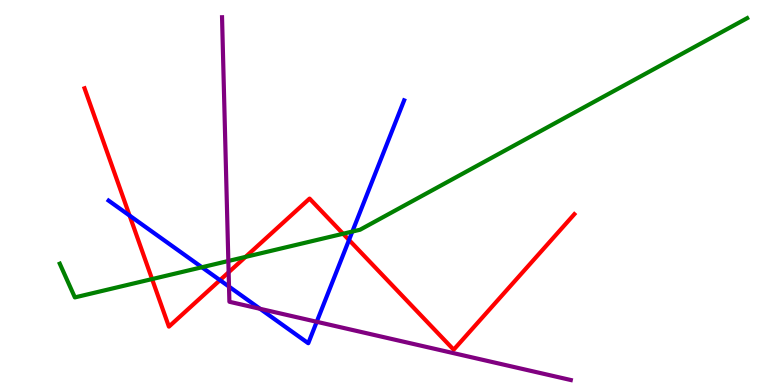[{'lines': ['blue', 'red'], 'intersections': [{'x': 1.67, 'y': 4.4}, {'x': 2.84, 'y': 2.72}, {'x': 4.5, 'y': 3.77}]}, {'lines': ['green', 'red'], 'intersections': [{'x': 1.96, 'y': 2.75}, {'x': 3.17, 'y': 3.33}, {'x': 4.43, 'y': 3.93}]}, {'lines': ['purple', 'red'], 'intersections': [{'x': 2.95, 'y': 2.93}]}, {'lines': ['blue', 'green'], 'intersections': [{'x': 2.61, 'y': 3.06}, {'x': 4.55, 'y': 3.99}]}, {'lines': ['blue', 'purple'], 'intersections': [{'x': 2.95, 'y': 2.56}, {'x': 3.36, 'y': 1.98}, {'x': 4.09, 'y': 1.64}]}, {'lines': ['green', 'purple'], 'intersections': [{'x': 2.95, 'y': 3.22}]}]